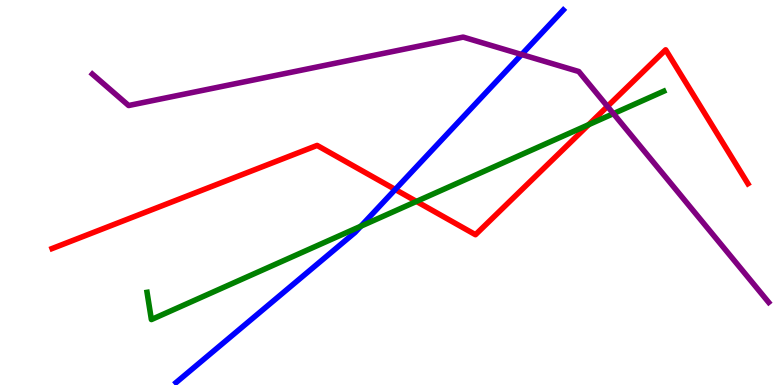[{'lines': ['blue', 'red'], 'intersections': [{'x': 5.1, 'y': 5.08}]}, {'lines': ['green', 'red'], 'intersections': [{'x': 5.37, 'y': 4.77}, {'x': 7.6, 'y': 6.76}]}, {'lines': ['purple', 'red'], 'intersections': [{'x': 7.84, 'y': 7.24}]}, {'lines': ['blue', 'green'], 'intersections': [{'x': 4.66, 'y': 4.12}]}, {'lines': ['blue', 'purple'], 'intersections': [{'x': 6.73, 'y': 8.58}]}, {'lines': ['green', 'purple'], 'intersections': [{'x': 7.92, 'y': 7.05}]}]